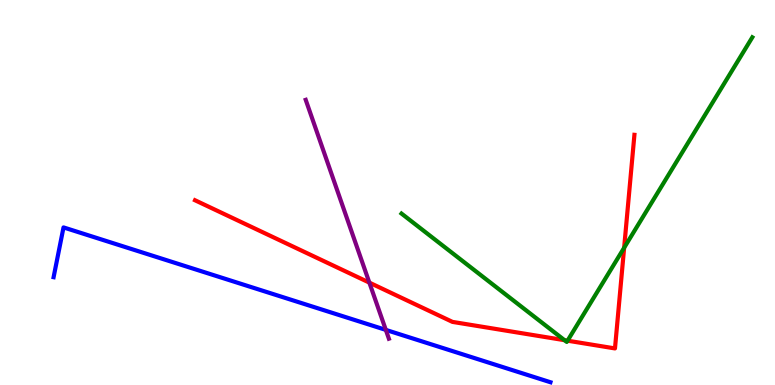[{'lines': ['blue', 'red'], 'intersections': []}, {'lines': ['green', 'red'], 'intersections': [{'x': 7.28, 'y': 1.16}, {'x': 7.32, 'y': 1.15}, {'x': 8.05, 'y': 3.56}]}, {'lines': ['purple', 'red'], 'intersections': [{'x': 4.77, 'y': 2.66}]}, {'lines': ['blue', 'green'], 'intersections': []}, {'lines': ['blue', 'purple'], 'intersections': [{'x': 4.98, 'y': 1.43}]}, {'lines': ['green', 'purple'], 'intersections': []}]